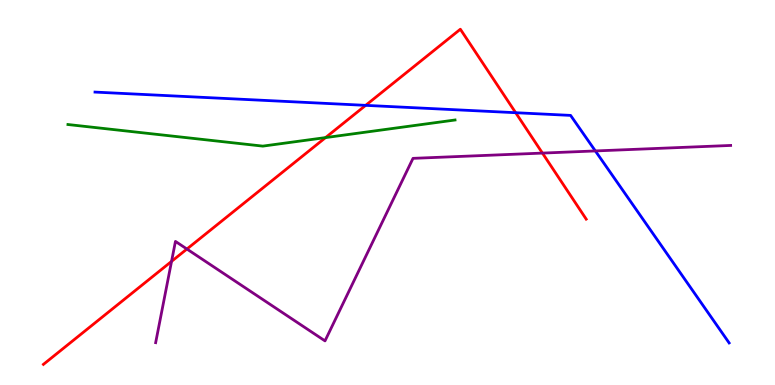[{'lines': ['blue', 'red'], 'intersections': [{'x': 4.72, 'y': 7.26}, {'x': 6.65, 'y': 7.07}]}, {'lines': ['green', 'red'], 'intersections': [{'x': 4.2, 'y': 6.43}]}, {'lines': ['purple', 'red'], 'intersections': [{'x': 2.21, 'y': 3.21}, {'x': 2.41, 'y': 3.53}, {'x': 7.0, 'y': 6.02}]}, {'lines': ['blue', 'green'], 'intersections': []}, {'lines': ['blue', 'purple'], 'intersections': [{'x': 7.68, 'y': 6.08}]}, {'lines': ['green', 'purple'], 'intersections': []}]